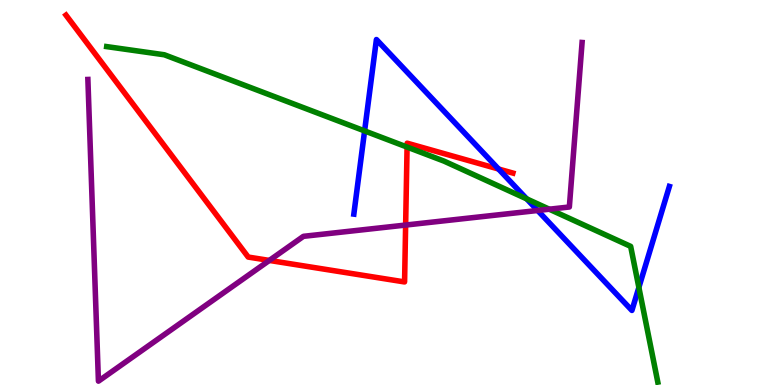[{'lines': ['blue', 'red'], 'intersections': [{'x': 6.43, 'y': 5.61}]}, {'lines': ['green', 'red'], 'intersections': [{'x': 5.25, 'y': 6.18}]}, {'lines': ['purple', 'red'], 'intersections': [{'x': 3.48, 'y': 3.24}, {'x': 5.23, 'y': 4.15}]}, {'lines': ['blue', 'green'], 'intersections': [{'x': 4.7, 'y': 6.6}, {'x': 6.8, 'y': 4.83}, {'x': 8.24, 'y': 2.53}]}, {'lines': ['blue', 'purple'], 'intersections': [{'x': 6.94, 'y': 4.53}]}, {'lines': ['green', 'purple'], 'intersections': [{'x': 7.09, 'y': 4.57}]}]